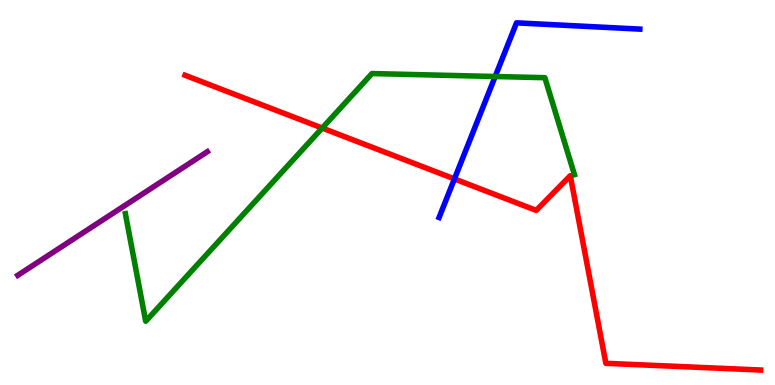[{'lines': ['blue', 'red'], 'intersections': [{'x': 5.86, 'y': 5.35}]}, {'lines': ['green', 'red'], 'intersections': [{'x': 4.16, 'y': 6.67}]}, {'lines': ['purple', 'red'], 'intersections': []}, {'lines': ['blue', 'green'], 'intersections': [{'x': 6.39, 'y': 8.01}]}, {'lines': ['blue', 'purple'], 'intersections': []}, {'lines': ['green', 'purple'], 'intersections': []}]